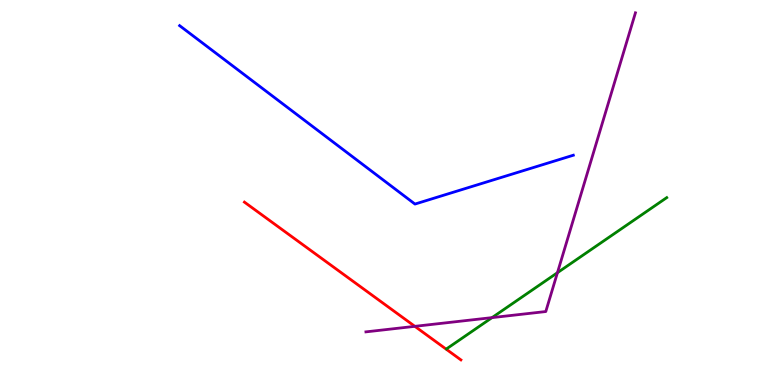[{'lines': ['blue', 'red'], 'intersections': []}, {'lines': ['green', 'red'], 'intersections': []}, {'lines': ['purple', 'red'], 'intersections': [{'x': 5.35, 'y': 1.52}]}, {'lines': ['blue', 'green'], 'intersections': []}, {'lines': ['blue', 'purple'], 'intersections': []}, {'lines': ['green', 'purple'], 'intersections': [{'x': 6.35, 'y': 1.75}, {'x': 7.19, 'y': 2.92}]}]